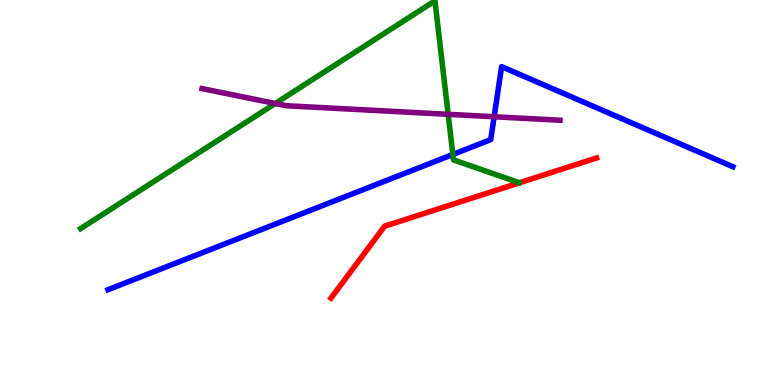[{'lines': ['blue', 'red'], 'intersections': []}, {'lines': ['green', 'red'], 'intersections': []}, {'lines': ['purple', 'red'], 'intersections': []}, {'lines': ['blue', 'green'], 'intersections': [{'x': 5.84, 'y': 5.99}]}, {'lines': ['blue', 'purple'], 'intersections': [{'x': 6.38, 'y': 6.97}]}, {'lines': ['green', 'purple'], 'intersections': [{'x': 3.55, 'y': 7.31}, {'x': 5.78, 'y': 7.03}]}]